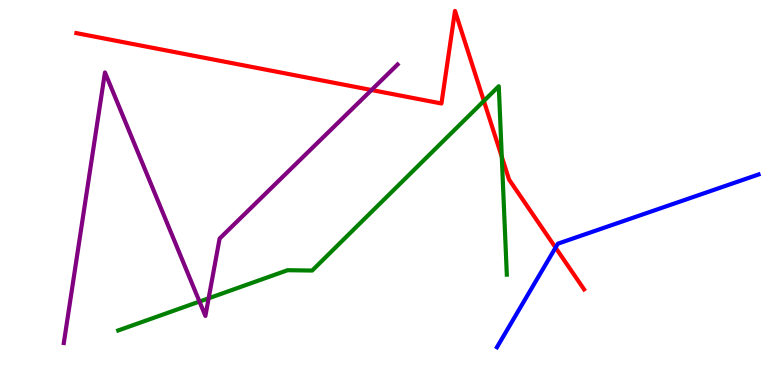[{'lines': ['blue', 'red'], 'intersections': [{'x': 7.17, 'y': 3.57}]}, {'lines': ['green', 'red'], 'intersections': [{'x': 6.24, 'y': 7.38}, {'x': 6.47, 'y': 5.93}]}, {'lines': ['purple', 'red'], 'intersections': [{'x': 4.79, 'y': 7.66}]}, {'lines': ['blue', 'green'], 'intersections': []}, {'lines': ['blue', 'purple'], 'intersections': []}, {'lines': ['green', 'purple'], 'intersections': [{'x': 2.57, 'y': 2.17}, {'x': 2.69, 'y': 2.25}]}]